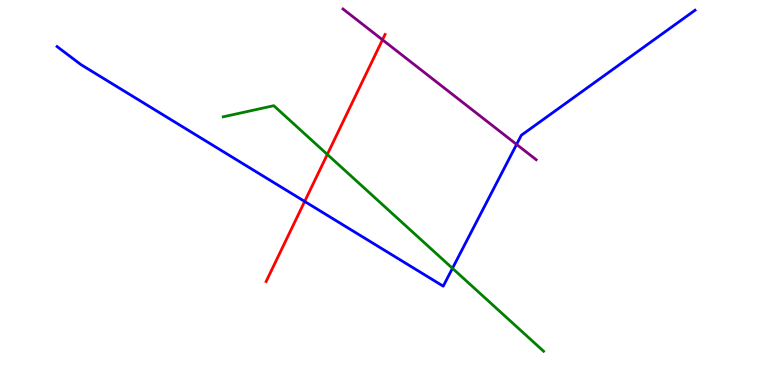[{'lines': ['blue', 'red'], 'intersections': [{'x': 3.93, 'y': 4.77}]}, {'lines': ['green', 'red'], 'intersections': [{'x': 4.22, 'y': 5.99}]}, {'lines': ['purple', 'red'], 'intersections': [{'x': 4.94, 'y': 8.97}]}, {'lines': ['blue', 'green'], 'intersections': [{'x': 5.84, 'y': 3.03}]}, {'lines': ['blue', 'purple'], 'intersections': [{'x': 6.67, 'y': 6.25}]}, {'lines': ['green', 'purple'], 'intersections': []}]